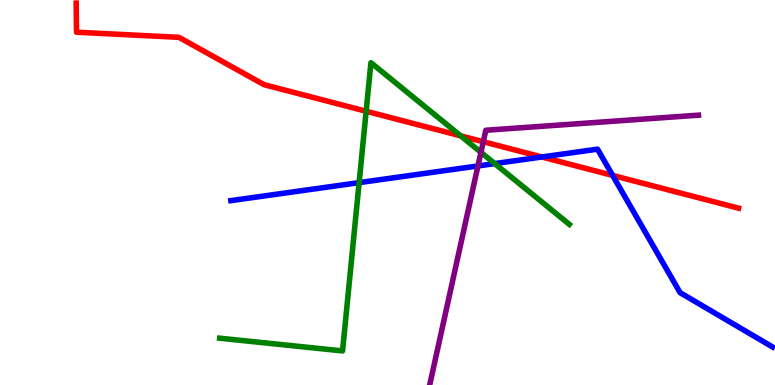[{'lines': ['blue', 'red'], 'intersections': [{'x': 6.99, 'y': 5.92}, {'x': 7.91, 'y': 5.44}]}, {'lines': ['green', 'red'], 'intersections': [{'x': 4.72, 'y': 7.11}, {'x': 5.94, 'y': 6.47}]}, {'lines': ['purple', 'red'], 'intersections': [{'x': 6.24, 'y': 6.32}]}, {'lines': ['blue', 'green'], 'intersections': [{'x': 4.63, 'y': 5.26}, {'x': 6.38, 'y': 5.75}]}, {'lines': ['blue', 'purple'], 'intersections': [{'x': 6.17, 'y': 5.69}]}, {'lines': ['green', 'purple'], 'intersections': [{'x': 6.21, 'y': 6.04}]}]